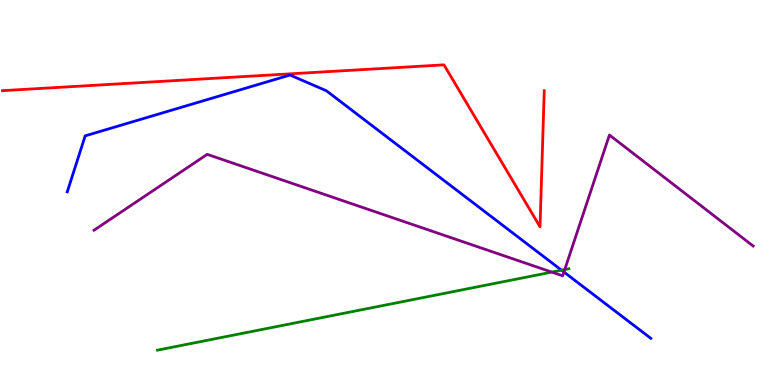[{'lines': ['blue', 'red'], 'intersections': []}, {'lines': ['green', 'red'], 'intersections': []}, {'lines': ['purple', 'red'], 'intersections': []}, {'lines': ['blue', 'green'], 'intersections': [{'x': 7.25, 'y': 2.98}]}, {'lines': ['blue', 'purple'], 'intersections': [{'x': 7.28, 'y': 2.93}]}, {'lines': ['green', 'purple'], 'intersections': [{'x': 7.12, 'y': 2.93}, {'x': 7.29, 'y': 3.0}]}]